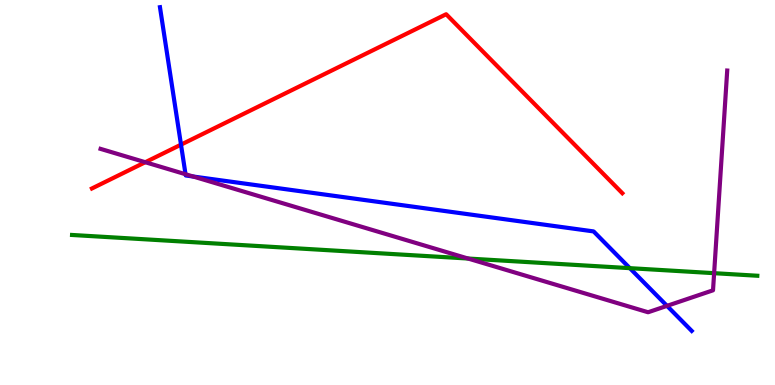[{'lines': ['blue', 'red'], 'intersections': [{'x': 2.34, 'y': 6.24}]}, {'lines': ['green', 'red'], 'intersections': []}, {'lines': ['purple', 'red'], 'intersections': [{'x': 1.87, 'y': 5.79}]}, {'lines': ['blue', 'green'], 'intersections': [{'x': 8.13, 'y': 3.03}]}, {'lines': ['blue', 'purple'], 'intersections': [{'x': 2.39, 'y': 5.47}, {'x': 2.49, 'y': 5.42}, {'x': 8.61, 'y': 2.06}]}, {'lines': ['green', 'purple'], 'intersections': [{'x': 6.04, 'y': 3.28}, {'x': 9.21, 'y': 2.9}]}]